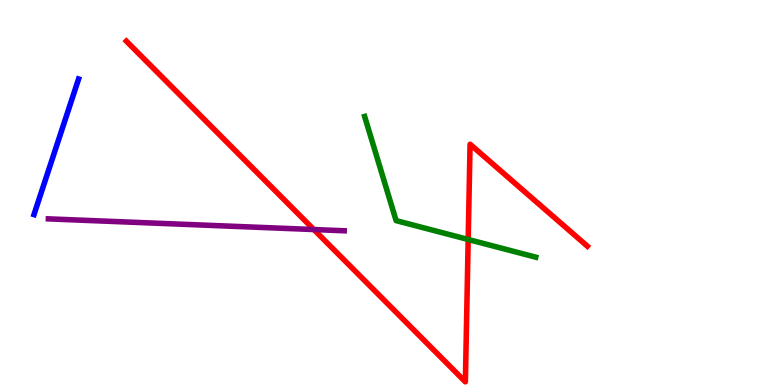[{'lines': ['blue', 'red'], 'intersections': []}, {'lines': ['green', 'red'], 'intersections': [{'x': 6.04, 'y': 3.78}]}, {'lines': ['purple', 'red'], 'intersections': [{'x': 4.05, 'y': 4.04}]}, {'lines': ['blue', 'green'], 'intersections': []}, {'lines': ['blue', 'purple'], 'intersections': []}, {'lines': ['green', 'purple'], 'intersections': []}]